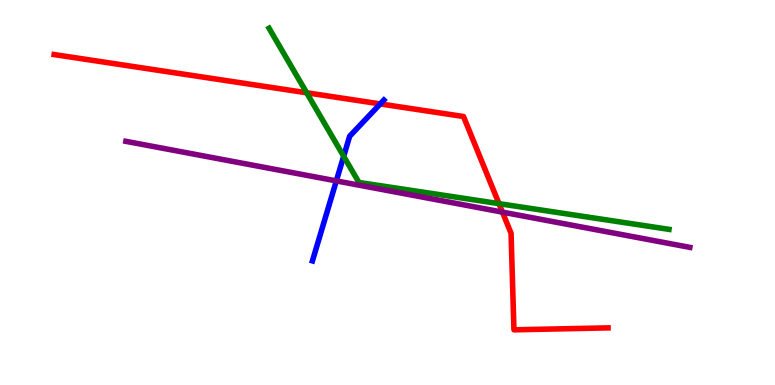[{'lines': ['blue', 'red'], 'intersections': [{'x': 4.91, 'y': 7.3}]}, {'lines': ['green', 'red'], 'intersections': [{'x': 3.96, 'y': 7.59}, {'x': 6.44, 'y': 4.71}]}, {'lines': ['purple', 'red'], 'intersections': [{'x': 6.48, 'y': 4.49}]}, {'lines': ['blue', 'green'], 'intersections': [{'x': 4.43, 'y': 5.94}]}, {'lines': ['blue', 'purple'], 'intersections': [{'x': 4.34, 'y': 5.3}]}, {'lines': ['green', 'purple'], 'intersections': []}]